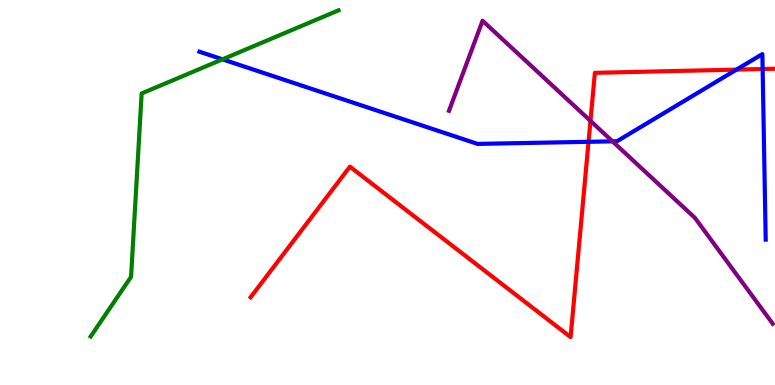[{'lines': ['blue', 'red'], 'intersections': [{'x': 7.59, 'y': 6.32}, {'x': 9.5, 'y': 8.19}, {'x': 9.84, 'y': 8.21}]}, {'lines': ['green', 'red'], 'intersections': []}, {'lines': ['purple', 'red'], 'intersections': [{'x': 7.62, 'y': 6.86}]}, {'lines': ['blue', 'green'], 'intersections': [{'x': 2.87, 'y': 8.46}]}, {'lines': ['blue', 'purple'], 'intersections': [{'x': 7.9, 'y': 6.33}]}, {'lines': ['green', 'purple'], 'intersections': []}]